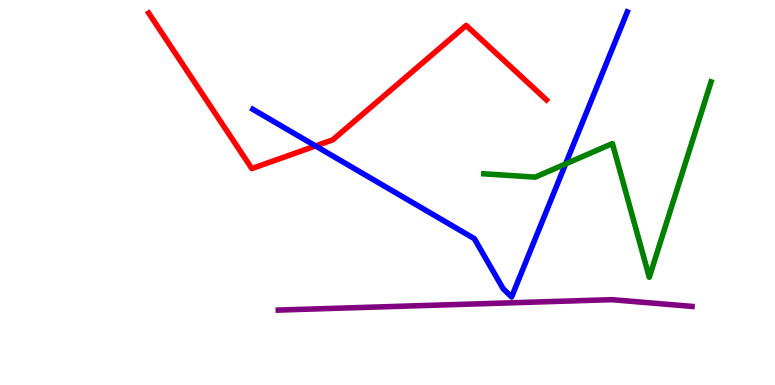[{'lines': ['blue', 'red'], 'intersections': [{'x': 4.07, 'y': 6.21}]}, {'lines': ['green', 'red'], 'intersections': []}, {'lines': ['purple', 'red'], 'intersections': []}, {'lines': ['blue', 'green'], 'intersections': [{'x': 7.3, 'y': 5.74}]}, {'lines': ['blue', 'purple'], 'intersections': []}, {'lines': ['green', 'purple'], 'intersections': []}]